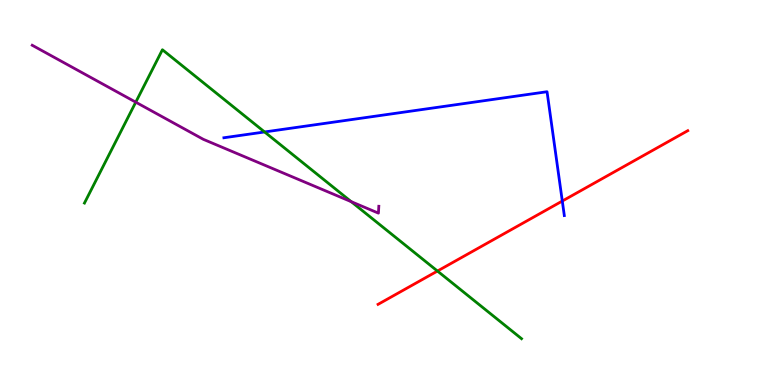[{'lines': ['blue', 'red'], 'intersections': [{'x': 7.26, 'y': 4.78}]}, {'lines': ['green', 'red'], 'intersections': [{'x': 5.64, 'y': 2.96}]}, {'lines': ['purple', 'red'], 'intersections': []}, {'lines': ['blue', 'green'], 'intersections': [{'x': 3.41, 'y': 6.57}]}, {'lines': ['blue', 'purple'], 'intersections': []}, {'lines': ['green', 'purple'], 'intersections': [{'x': 1.75, 'y': 7.35}, {'x': 4.53, 'y': 4.76}]}]